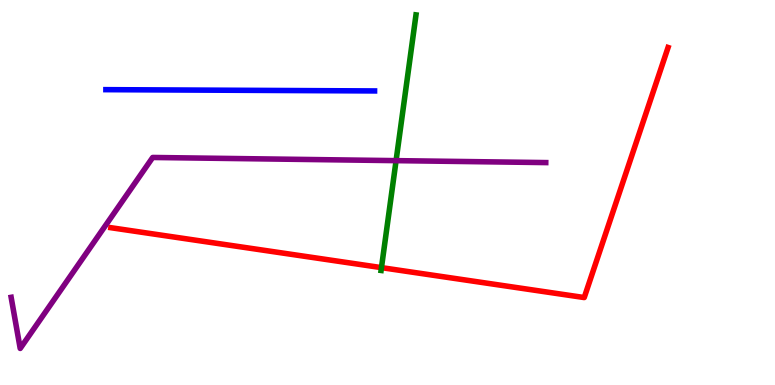[{'lines': ['blue', 'red'], 'intersections': []}, {'lines': ['green', 'red'], 'intersections': [{'x': 4.92, 'y': 3.05}]}, {'lines': ['purple', 'red'], 'intersections': []}, {'lines': ['blue', 'green'], 'intersections': []}, {'lines': ['blue', 'purple'], 'intersections': []}, {'lines': ['green', 'purple'], 'intersections': [{'x': 5.11, 'y': 5.83}]}]